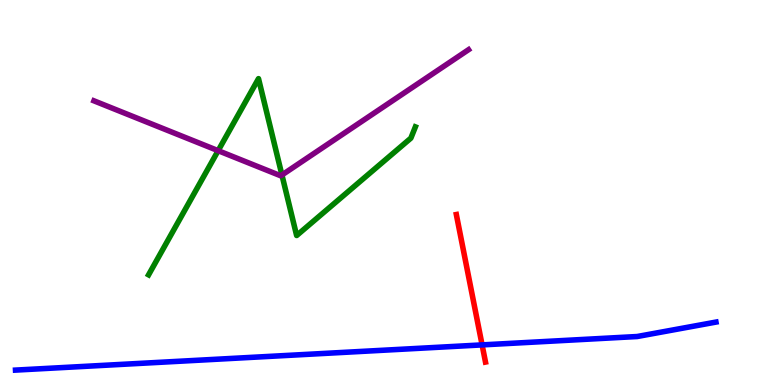[{'lines': ['blue', 'red'], 'intersections': [{'x': 6.22, 'y': 1.04}]}, {'lines': ['green', 'red'], 'intersections': []}, {'lines': ['purple', 'red'], 'intersections': []}, {'lines': ['blue', 'green'], 'intersections': []}, {'lines': ['blue', 'purple'], 'intersections': []}, {'lines': ['green', 'purple'], 'intersections': [{'x': 2.81, 'y': 6.09}, {'x': 3.64, 'y': 5.45}]}]